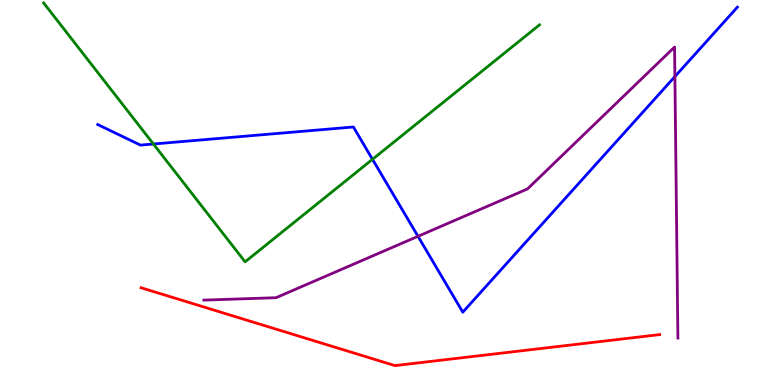[{'lines': ['blue', 'red'], 'intersections': []}, {'lines': ['green', 'red'], 'intersections': []}, {'lines': ['purple', 'red'], 'intersections': []}, {'lines': ['blue', 'green'], 'intersections': [{'x': 1.98, 'y': 6.26}, {'x': 4.81, 'y': 5.86}]}, {'lines': ['blue', 'purple'], 'intersections': [{'x': 5.39, 'y': 3.86}, {'x': 8.71, 'y': 8.01}]}, {'lines': ['green', 'purple'], 'intersections': []}]